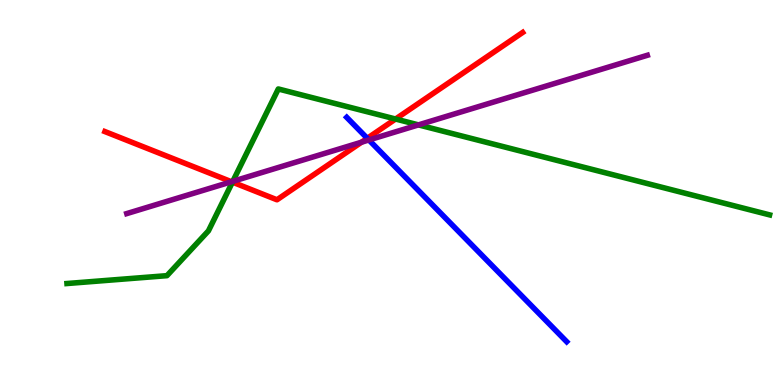[{'lines': ['blue', 'red'], 'intersections': [{'x': 4.74, 'y': 6.41}]}, {'lines': ['green', 'red'], 'intersections': [{'x': 3.0, 'y': 5.27}, {'x': 5.1, 'y': 6.91}]}, {'lines': ['purple', 'red'], 'intersections': [{'x': 2.99, 'y': 5.28}, {'x': 4.66, 'y': 6.31}]}, {'lines': ['blue', 'green'], 'intersections': []}, {'lines': ['blue', 'purple'], 'intersections': [{'x': 4.76, 'y': 6.36}]}, {'lines': ['green', 'purple'], 'intersections': [{'x': 3.0, 'y': 5.29}, {'x': 5.4, 'y': 6.76}]}]